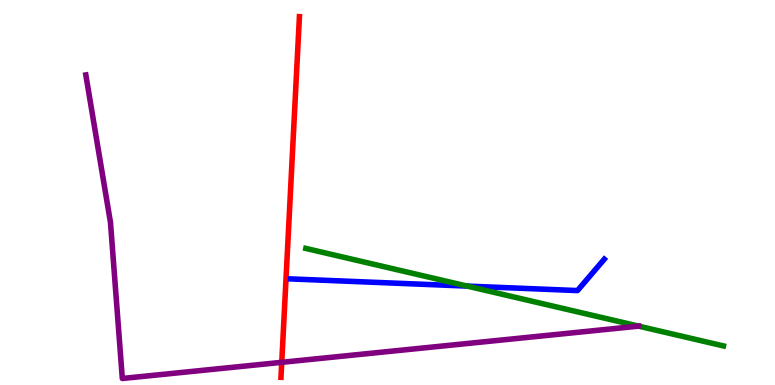[{'lines': ['blue', 'red'], 'intersections': []}, {'lines': ['green', 'red'], 'intersections': []}, {'lines': ['purple', 'red'], 'intersections': [{'x': 3.64, 'y': 0.589}]}, {'lines': ['blue', 'green'], 'intersections': [{'x': 6.03, 'y': 2.57}]}, {'lines': ['blue', 'purple'], 'intersections': []}, {'lines': ['green', 'purple'], 'intersections': [{'x': 8.24, 'y': 1.53}]}]